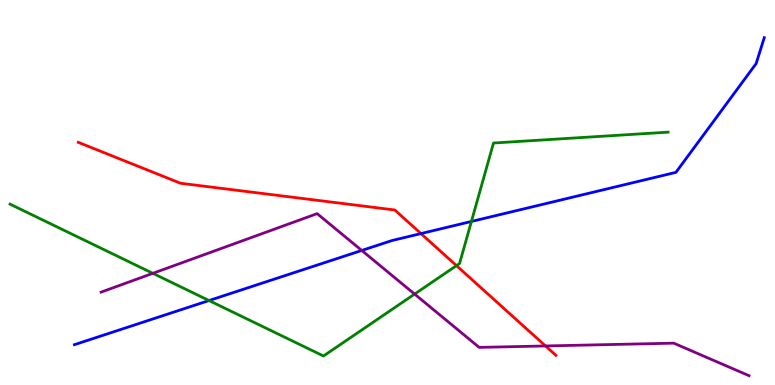[{'lines': ['blue', 'red'], 'intersections': [{'x': 5.43, 'y': 3.93}]}, {'lines': ['green', 'red'], 'intersections': [{'x': 5.89, 'y': 3.1}]}, {'lines': ['purple', 'red'], 'intersections': [{'x': 7.04, 'y': 1.01}]}, {'lines': ['blue', 'green'], 'intersections': [{'x': 2.7, 'y': 2.19}, {'x': 6.08, 'y': 4.25}]}, {'lines': ['blue', 'purple'], 'intersections': [{'x': 4.67, 'y': 3.49}]}, {'lines': ['green', 'purple'], 'intersections': [{'x': 1.97, 'y': 2.9}, {'x': 5.35, 'y': 2.36}]}]